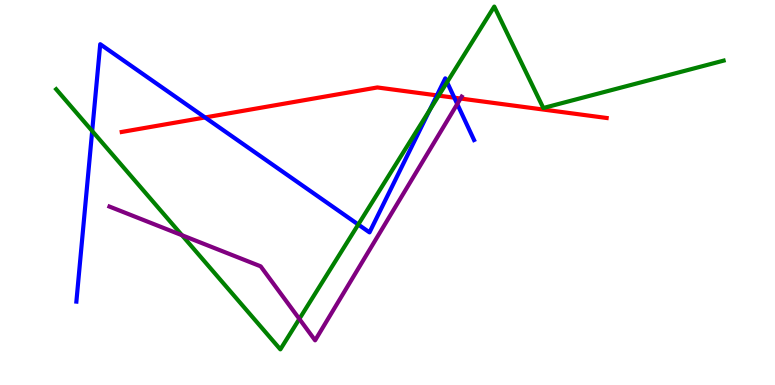[{'lines': ['blue', 'red'], 'intersections': [{'x': 2.65, 'y': 6.95}, {'x': 5.64, 'y': 7.52}, {'x': 5.86, 'y': 7.46}]}, {'lines': ['green', 'red'], 'intersections': [{'x': 5.66, 'y': 7.52}]}, {'lines': ['purple', 'red'], 'intersections': [{'x': 5.94, 'y': 7.44}]}, {'lines': ['blue', 'green'], 'intersections': [{'x': 1.19, 'y': 6.6}, {'x': 4.62, 'y': 4.17}, {'x': 5.54, 'y': 7.14}, {'x': 5.77, 'y': 7.86}]}, {'lines': ['blue', 'purple'], 'intersections': [{'x': 5.9, 'y': 7.3}]}, {'lines': ['green', 'purple'], 'intersections': [{'x': 2.35, 'y': 3.89}, {'x': 3.86, 'y': 1.72}]}]